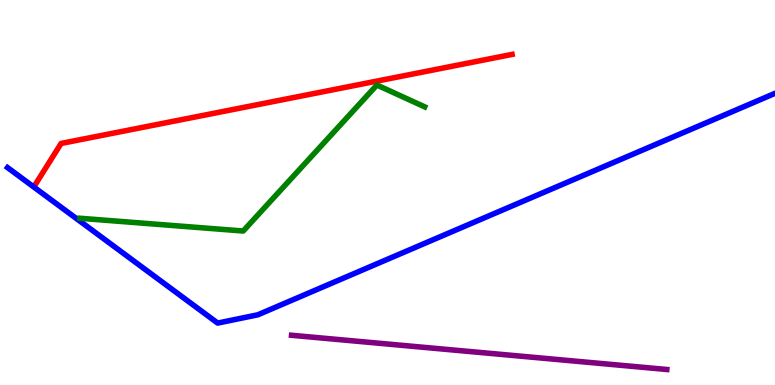[{'lines': ['blue', 'red'], 'intersections': []}, {'lines': ['green', 'red'], 'intersections': []}, {'lines': ['purple', 'red'], 'intersections': []}, {'lines': ['blue', 'green'], 'intersections': []}, {'lines': ['blue', 'purple'], 'intersections': []}, {'lines': ['green', 'purple'], 'intersections': []}]